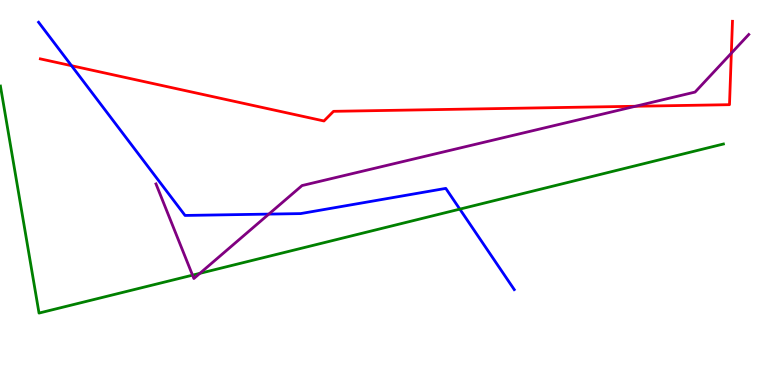[{'lines': ['blue', 'red'], 'intersections': [{'x': 0.923, 'y': 8.29}]}, {'lines': ['green', 'red'], 'intersections': []}, {'lines': ['purple', 'red'], 'intersections': [{'x': 8.2, 'y': 7.24}, {'x': 9.44, 'y': 8.62}]}, {'lines': ['blue', 'green'], 'intersections': [{'x': 5.93, 'y': 4.57}]}, {'lines': ['blue', 'purple'], 'intersections': [{'x': 3.47, 'y': 4.44}]}, {'lines': ['green', 'purple'], 'intersections': [{'x': 2.48, 'y': 2.85}, {'x': 2.58, 'y': 2.9}]}]